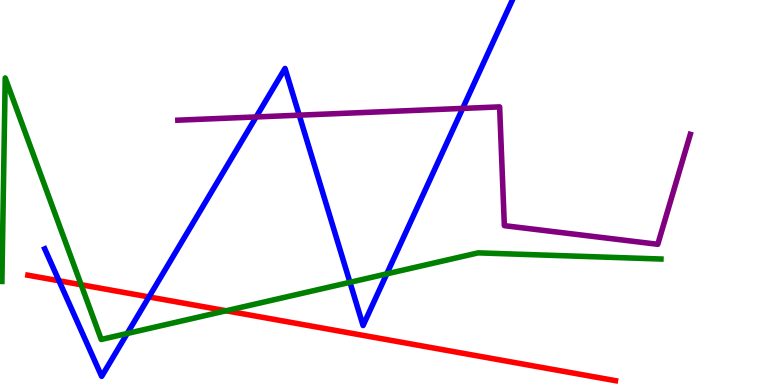[{'lines': ['blue', 'red'], 'intersections': [{'x': 0.761, 'y': 2.71}, {'x': 1.92, 'y': 2.29}]}, {'lines': ['green', 'red'], 'intersections': [{'x': 1.05, 'y': 2.6}, {'x': 2.92, 'y': 1.93}]}, {'lines': ['purple', 'red'], 'intersections': []}, {'lines': ['blue', 'green'], 'intersections': [{'x': 1.64, 'y': 1.34}, {'x': 4.52, 'y': 2.67}, {'x': 4.99, 'y': 2.89}]}, {'lines': ['blue', 'purple'], 'intersections': [{'x': 3.31, 'y': 6.96}, {'x': 3.86, 'y': 7.01}, {'x': 5.97, 'y': 7.18}]}, {'lines': ['green', 'purple'], 'intersections': []}]